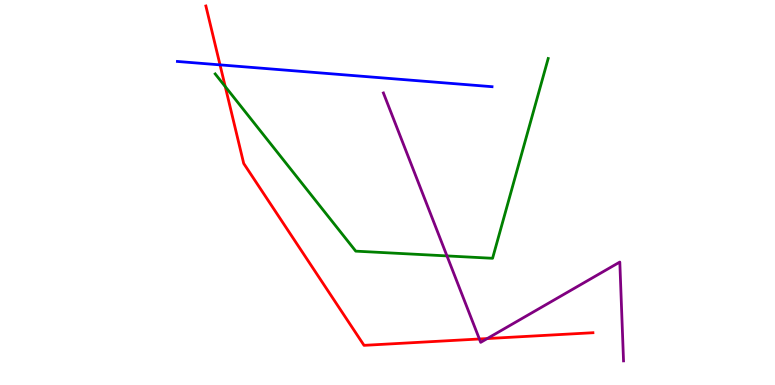[{'lines': ['blue', 'red'], 'intersections': [{'x': 2.84, 'y': 8.32}]}, {'lines': ['green', 'red'], 'intersections': [{'x': 2.91, 'y': 7.75}]}, {'lines': ['purple', 'red'], 'intersections': [{'x': 6.19, 'y': 1.2}, {'x': 6.29, 'y': 1.21}]}, {'lines': ['blue', 'green'], 'intersections': []}, {'lines': ['blue', 'purple'], 'intersections': []}, {'lines': ['green', 'purple'], 'intersections': [{'x': 5.77, 'y': 3.35}]}]